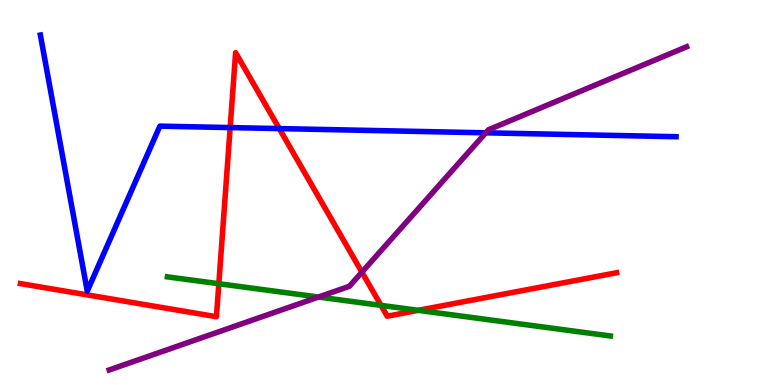[{'lines': ['blue', 'red'], 'intersections': [{'x': 2.97, 'y': 6.69}, {'x': 3.6, 'y': 6.66}]}, {'lines': ['green', 'red'], 'intersections': [{'x': 2.82, 'y': 2.63}, {'x': 4.92, 'y': 2.07}, {'x': 5.4, 'y': 1.94}]}, {'lines': ['purple', 'red'], 'intersections': [{'x': 4.67, 'y': 2.93}]}, {'lines': ['blue', 'green'], 'intersections': []}, {'lines': ['blue', 'purple'], 'intersections': [{'x': 6.27, 'y': 6.55}]}, {'lines': ['green', 'purple'], 'intersections': [{'x': 4.11, 'y': 2.28}]}]